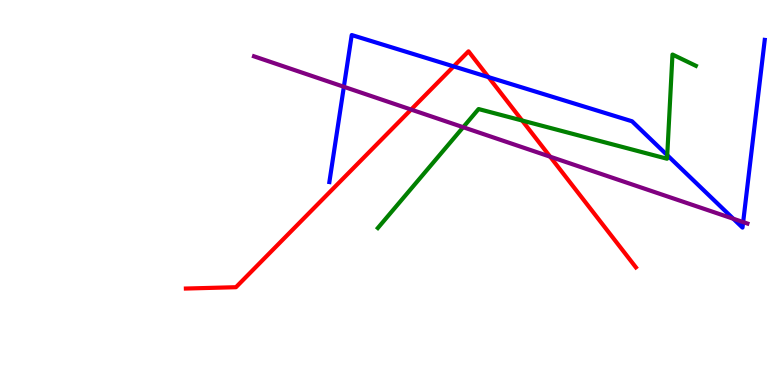[{'lines': ['blue', 'red'], 'intersections': [{'x': 5.85, 'y': 8.28}, {'x': 6.3, 'y': 8.0}]}, {'lines': ['green', 'red'], 'intersections': [{'x': 6.74, 'y': 6.87}]}, {'lines': ['purple', 'red'], 'intersections': [{'x': 5.3, 'y': 7.15}, {'x': 7.1, 'y': 5.93}]}, {'lines': ['blue', 'green'], 'intersections': [{'x': 8.61, 'y': 5.97}]}, {'lines': ['blue', 'purple'], 'intersections': [{'x': 4.44, 'y': 7.75}, {'x': 9.46, 'y': 4.32}, {'x': 9.59, 'y': 4.23}]}, {'lines': ['green', 'purple'], 'intersections': [{'x': 5.98, 'y': 6.7}]}]